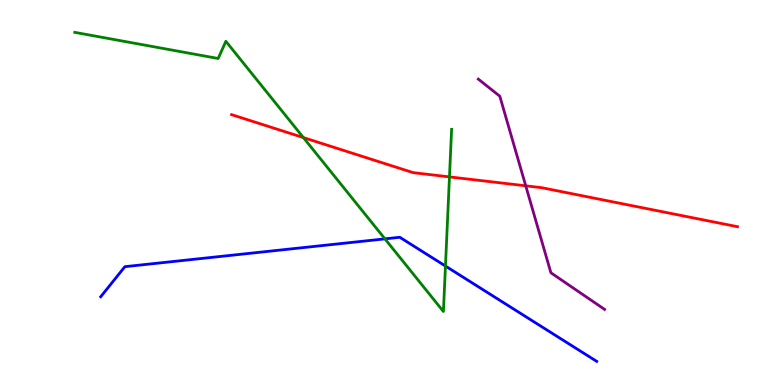[{'lines': ['blue', 'red'], 'intersections': []}, {'lines': ['green', 'red'], 'intersections': [{'x': 3.91, 'y': 6.43}, {'x': 5.8, 'y': 5.41}]}, {'lines': ['purple', 'red'], 'intersections': [{'x': 6.78, 'y': 5.17}]}, {'lines': ['blue', 'green'], 'intersections': [{'x': 4.97, 'y': 3.8}, {'x': 5.75, 'y': 3.09}]}, {'lines': ['blue', 'purple'], 'intersections': []}, {'lines': ['green', 'purple'], 'intersections': []}]